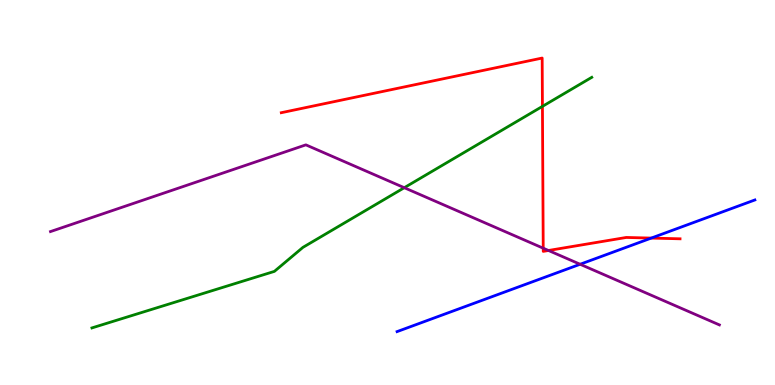[{'lines': ['blue', 'red'], 'intersections': [{'x': 8.4, 'y': 3.82}]}, {'lines': ['green', 'red'], 'intersections': [{'x': 7.0, 'y': 7.24}]}, {'lines': ['purple', 'red'], 'intersections': [{'x': 7.01, 'y': 3.55}, {'x': 7.08, 'y': 3.49}]}, {'lines': ['blue', 'green'], 'intersections': []}, {'lines': ['blue', 'purple'], 'intersections': [{'x': 7.49, 'y': 3.14}]}, {'lines': ['green', 'purple'], 'intersections': [{'x': 5.22, 'y': 5.12}]}]